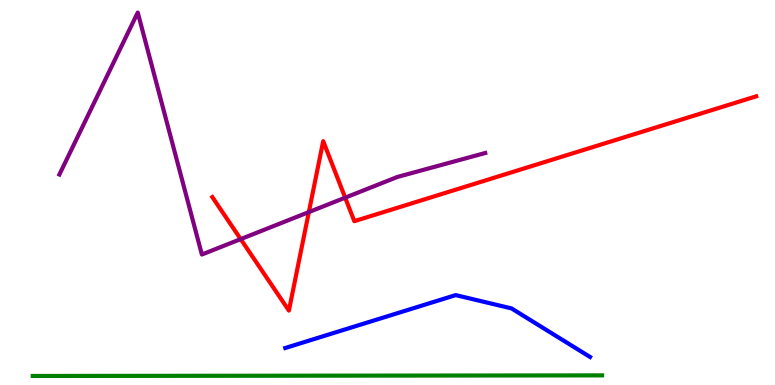[{'lines': ['blue', 'red'], 'intersections': []}, {'lines': ['green', 'red'], 'intersections': []}, {'lines': ['purple', 'red'], 'intersections': [{'x': 3.11, 'y': 3.79}, {'x': 3.99, 'y': 4.49}, {'x': 4.45, 'y': 4.87}]}, {'lines': ['blue', 'green'], 'intersections': []}, {'lines': ['blue', 'purple'], 'intersections': []}, {'lines': ['green', 'purple'], 'intersections': []}]